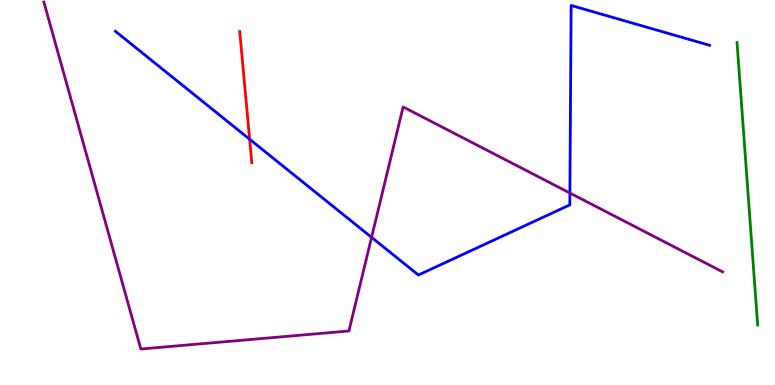[{'lines': ['blue', 'red'], 'intersections': [{'x': 3.22, 'y': 6.38}]}, {'lines': ['green', 'red'], 'intersections': []}, {'lines': ['purple', 'red'], 'intersections': []}, {'lines': ['blue', 'green'], 'intersections': []}, {'lines': ['blue', 'purple'], 'intersections': [{'x': 4.79, 'y': 3.84}, {'x': 7.35, 'y': 4.99}]}, {'lines': ['green', 'purple'], 'intersections': []}]